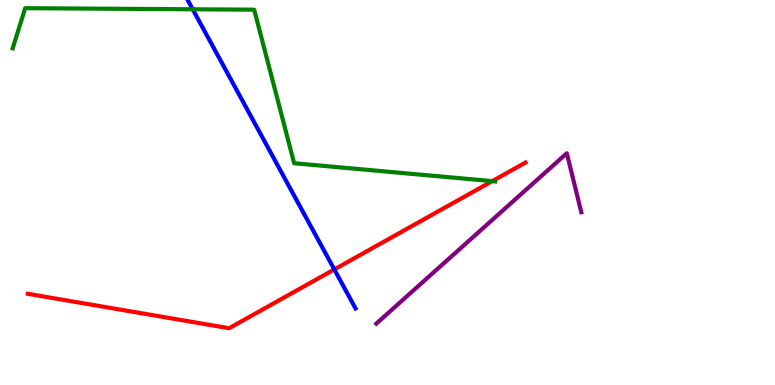[{'lines': ['blue', 'red'], 'intersections': [{'x': 4.31, 'y': 3.0}]}, {'lines': ['green', 'red'], 'intersections': [{'x': 6.35, 'y': 5.3}]}, {'lines': ['purple', 'red'], 'intersections': []}, {'lines': ['blue', 'green'], 'intersections': [{'x': 2.49, 'y': 9.76}]}, {'lines': ['blue', 'purple'], 'intersections': []}, {'lines': ['green', 'purple'], 'intersections': []}]